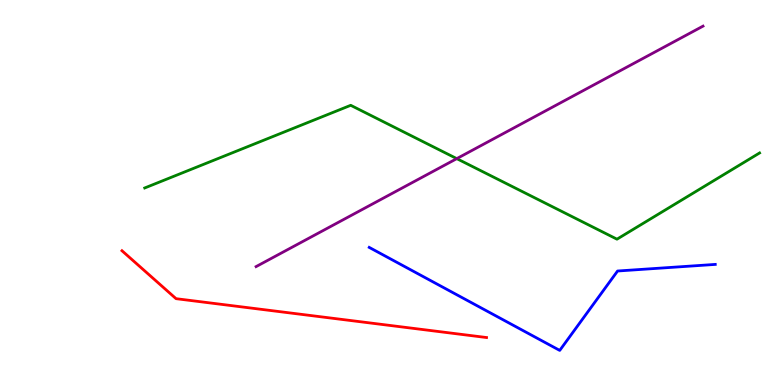[{'lines': ['blue', 'red'], 'intersections': []}, {'lines': ['green', 'red'], 'intersections': []}, {'lines': ['purple', 'red'], 'intersections': []}, {'lines': ['blue', 'green'], 'intersections': []}, {'lines': ['blue', 'purple'], 'intersections': []}, {'lines': ['green', 'purple'], 'intersections': [{'x': 5.89, 'y': 5.88}]}]